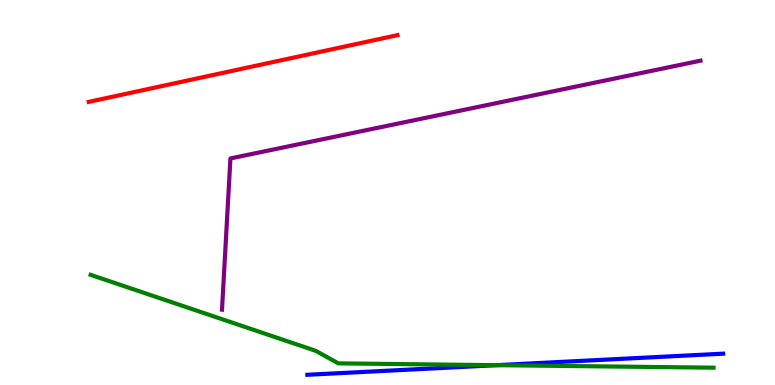[{'lines': ['blue', 'red'], 'intersections': []}, {'lines': ['green', 'red'], 'intersections': []}, {'lines': ['purple', 'red'], 'intersections': []}, {'lines': ['blue', 'green'], 'intersections': [{'x': 6.41, 'y': 0.515}]}, {'lines': ['blue', 'purple'], 'intersections': []}, {'lines': ['green', 'purple'], 'intersections': []}]